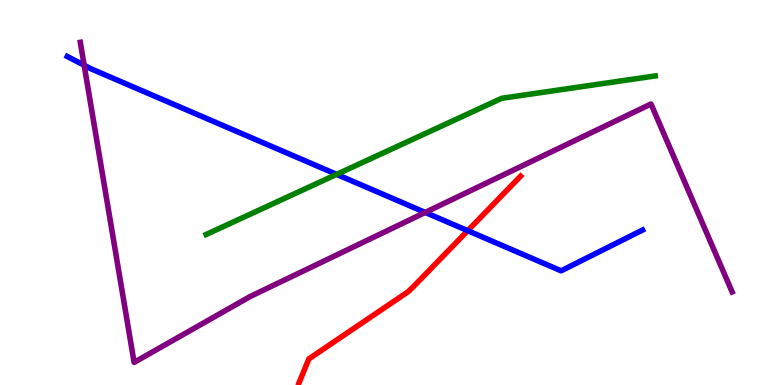[{'lines': ['blue', 'red'], 'intersections': [{'x': 6.04, 'y': 4.01}]}, {'lines': ['green', 'red'], 'intersections': []}, {'lines': ['purple', 'red'], 'intersections': []}, {'lines': ['blue', 'green'], 'intersections': [{'x': 4.34, 'y': 5.47}]}, {'lines': ['blue', 'purple'], 'intersections': [{'x': 1.09, 'y': 8.31}, {'x': 5.49, 'y': 4.48}]}, {'lines': ['green', 'purple'], 'intersections': []}]